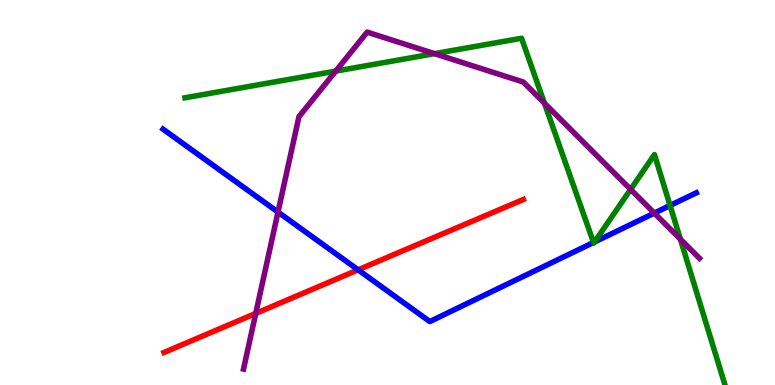[{'lines': ['blue', 'red'], 'intersections': [{'x': 4.62, 'y': 2.99}]}, {'lines': ['green', 'red'], 'intersections': []}, {'lines': ['purple', 'red'], 'intersections': [{'x': 3.3, 'y': 1.86}]}, {'lines': ['blue', 'green'], 'intersections': [{'x': 7.66, 'y': 3.7}, {'x': 7.67, 'y': 3.72}, {'x': 8.65, 'y': 4.66}]}, {'lines': ['blue', 'purple'], 'intersections': [{'x': 3.59, 'y': 4.49}, {'x': 8.44, 'y': 4.46}]}, {'lines': ['green', 'purple'], 'intersections': [{'x': 4.33, 'y': 8.15}, {'x': 5.61, 'y': 8.61}, {'x': 7.03, 'y': 7.32}, {'x': 8.14, 'y': 5.08}, {'x': 8.78, 'y': 3.79}]}]